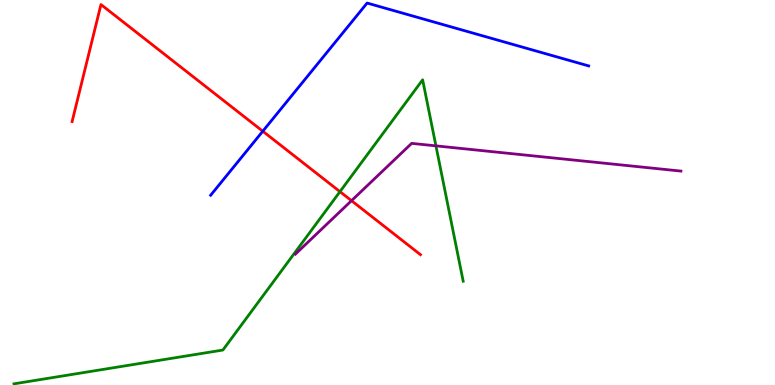[{'lines': ['blue', 'red'], 'intersections': [{'x': 3.39, 'y': 6.59}]}, {'lines': ['green', 'red'], 'intersections': [{'x': 4.39, 'y': 5.02}]}, {'lines': ['purple', 'red'], 'intersections': [{'x': 4.54, 'y': 4.79}]}, {'lines': ['blue', 'green'], 'intersections': []}, {'lines': ['blue', 'purple'], 'intersections': []}, {'lines': ['green', 'purple'], 'intersections': [{'x': 5.63, 'y': 6.21}]}]